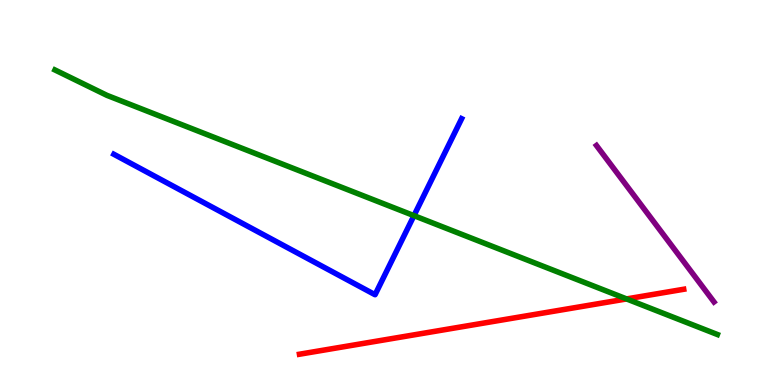[{'lines': ['blue', 'red'], 'intersections': []}, {'lines': ['green', 'red'], 'intersections': [{'x': 8.08, 'y': 2.24}]}, {'lines': ['purple', 'red'], 'intersections': []}, {'lines': ['blue', 'green'], 'intersections': [{'x': 5.34, 'y': 4.4}]}, {'lines': ['blue', 'purple'], 'intersections': []}, {'lines': ['green', 'purple'], 'intersections': []}]